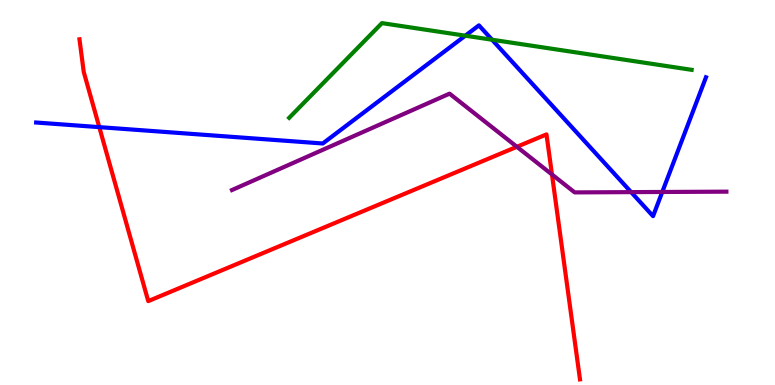[{'lines': ['blue', 'red'], 'intersections': [{'x': 1.28, 'y': 6.7}]}, {'lines': ['green', 'red'], 'intersections': []}, {'lines': ['purple', 'red'], 'intersections': [{'x': 6.67, 'y': 6.19}, {'x': 7.12, 'y': 5.47}]}, {'lines': ['blue', 'green'], 'intersections': [{'x': 6.0, 'y': 9.07}, {'x': 6.35, 'y': 8.97}]}, {'lines': ['blue', 'purple'], 'intersections': [{'x': 8.14, 'y': 5.01}, {'x': 8.55, 'y': 5.01}]}, {'lines': ['green', 'purple'], 'intersections': []}]